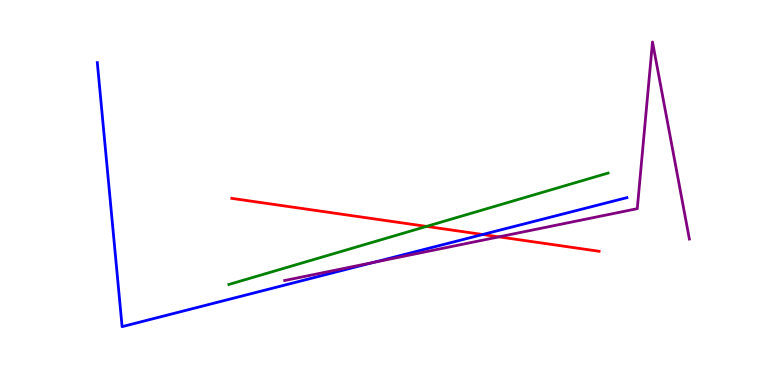[{'lines': ['blue', 'red'], 'intersections': [{'x': 6.23, 'y': 3.91}]}, {'lines': ['green', 'red'], 'intersections': [{'x': 5.5, 'y': 4.12}]}, {'lines': ['purple', 'red'], 'intersections': [{'x': 6.44, 'y': 3.85}]}, {'lines': ['blue', 'green'], 'intersections': []}, {'lines': ['blue', 'purple'], 'intersections': [{'x': 4.82, 'y': 3.18}]}, {'lines': ['green', 'purple'], 'intersections': []}]